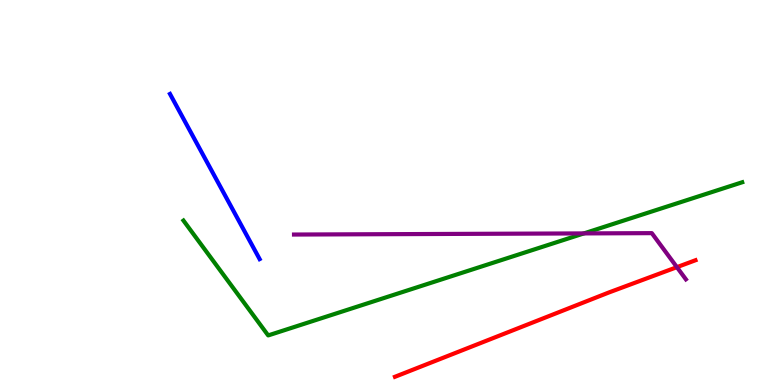[{'lines': ['blue', 'red'], 'intersections': []}, {'lines': ['green', 'red'], 'intersections': []}, {'lines': ['purple', 'red'], 'intersections': [{'x': 8.73, 'y': 3.06}]}, {'lines': ['blue', 'green'], 'intersections': []}, {'lines': ['blue', 'purple'], 'intersections': []}, {'lines': ['green', 'purple'], 'intersections': [{'x': 7.53, 'y': 3.94}]}]